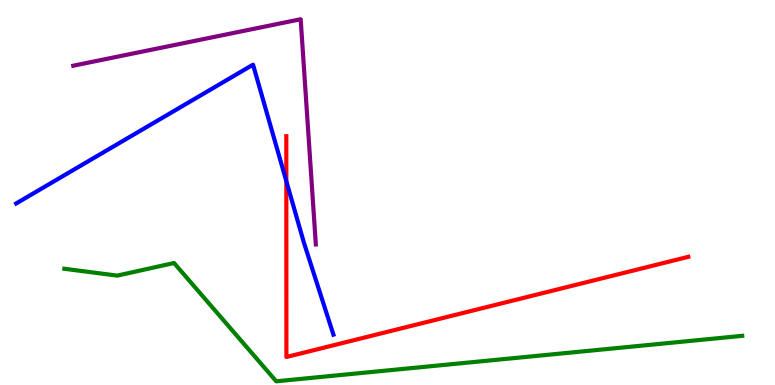[{'lines': ['blue', 'red'], 'intersections': [{'x': 3.69, 'y': 5.3}]}, {'lines': ['green', 'red'], 'intersections': []}, {'lines': ['purple', 'red'], 'intersections': []}, {'lines': ['blue', 'green'], 'intersections': []}, {'lines': ['blue', 'purple'], 'intersections': []}, {'lines': ['green', 'purple'], 'intersections': []}]